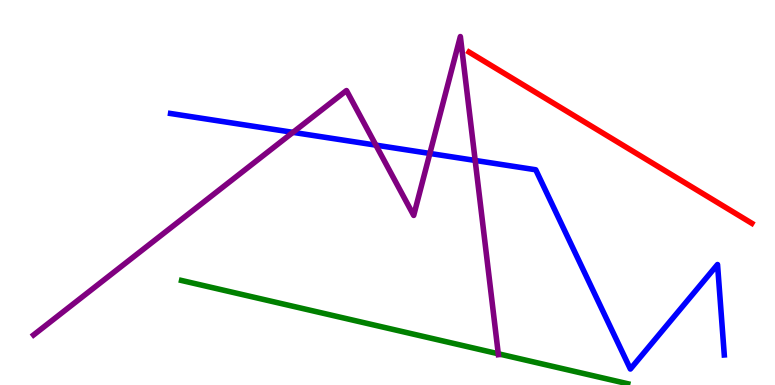[{'lines': ['blue', 'red'], 'intersections': []}, {'lines': ['green', 'red'], 'intersections': []}, {'lines': ['purple', 'red'], 'intersections': []}, {'lines': ['blue', 'green'], 'intersections': []}, {'lines': ['blue', 'purple'], 'intersections': [{'x': 3.78, 'y': 6.56}, {'x': 4.85, 'y': 6.23}, {'x': 5.55, 'y': 6.01}, {'x': 6.13, 'y': 5.83}]}, {'lines': ['green', 'purple'], 'intersections': [{'x': 6.43, 'y': 0.811}]}]